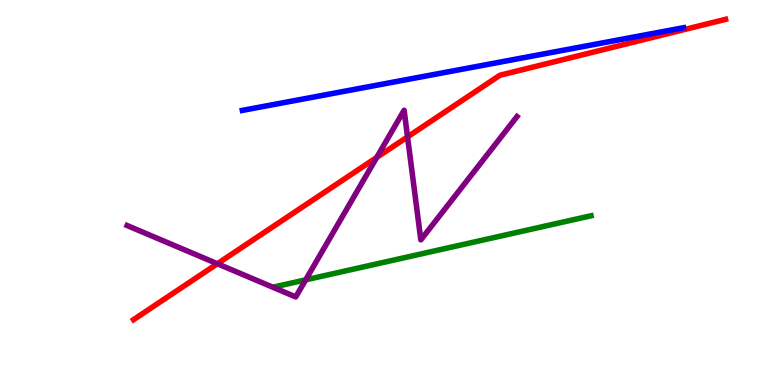[{'lines': ['blue', 'red'], 'intersections': []}, {'lines': ['green', 'red'], 'intersections': []}, {'lines': ['purple', 'red'], 'intersections': [{'x': 2.8, 'y': 3.15}, {'x': 4.86, 'y': 5.91}, {'x': 5.26, 'y': 6.44}]}, {'lines': ['blue', 'green'], 'intersections': []}, {'lines': ['blue', 'purple'], 'intersections': []}, {'lines': ['green', 'purple'], 'intersections': [{'x': 3.94, 'y': 2.73}]}]